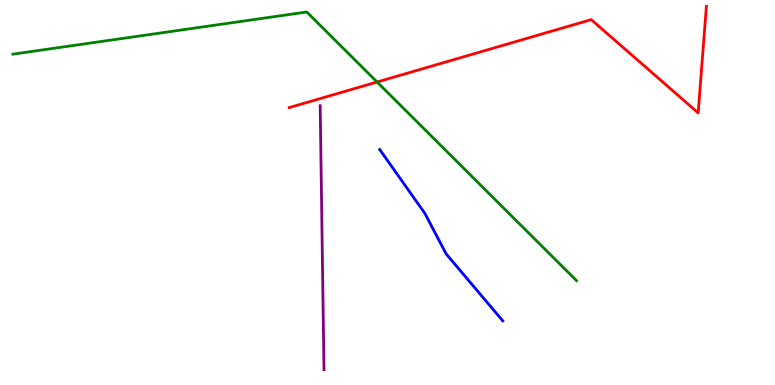[{'lines': ['blue', 'red'], 'intersections': []}, {'lines': ['green', 'red'], 'intersections': [{'x': 4.87, 'y': 7.87}]}, {'lines': ['purple', 'red'], 'intersections': []}, {'lines': ['blue', 'green'], 'intersections': []}, {'lines': ['blue', 'purple'], 'intersections': []}, {'lines': ['green', 'purple'], 'intersections': []}]